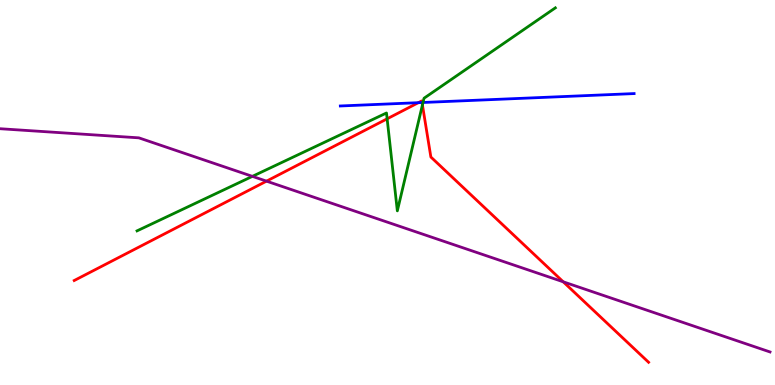[{'lines': ['blue', 'red'], 'intersections': [{'x': 5.4, 'y': 7.33}, {'x': 5.45, 'y': 7.34}]}, {'lines': ['green', 'red'], 'intersections': [{'x': 5.0, 'y': 6.91}, {'x': 5.45, 'y': 7.27}]}, {'lines': ['purple', 'red'], 'intersections': [{'x': 3.44, 'y': 5.29}, {'x': 7.27, 'y': 2.68}]}, {'lines': ['blue', 'green'], 'intersections': [{'x': 5.46, 'y': 7.34}]}, {'lines': ['blue', 'purple'], 'intersections': []}, {'lines': ['green', 'purple'], 'intersections': [{'x': 3.26, 'y': 5.42}]}]